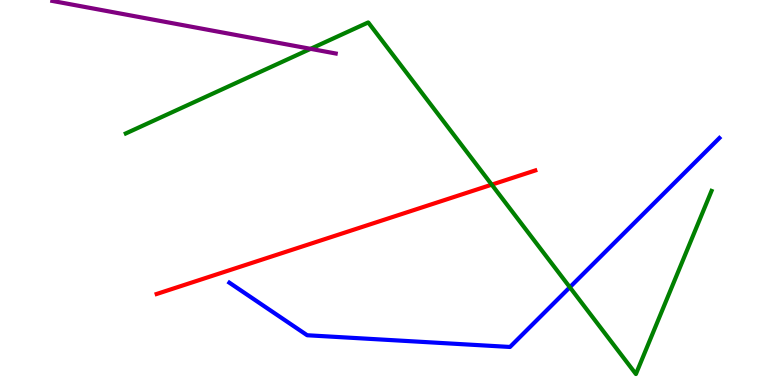[{'lines': ['blue', 'red'], 'intersections': []}, {'lines': ['green', 'red'], 'intersections': [{'x': 6.35, 'y': 5.2}]}, {'lines': ['purple', 'red'], 'intersections': []}, {'lines': ['blue', 'green'], 'intersections': [{'x': 7.35, 'y': 2.54}]}, {'lines': ['blue', 'purple'], 'intersections': []}, {'lines': ['green', 'purple'], 'intersections': [{'x': 4.01, 'y': 8.73}]}]